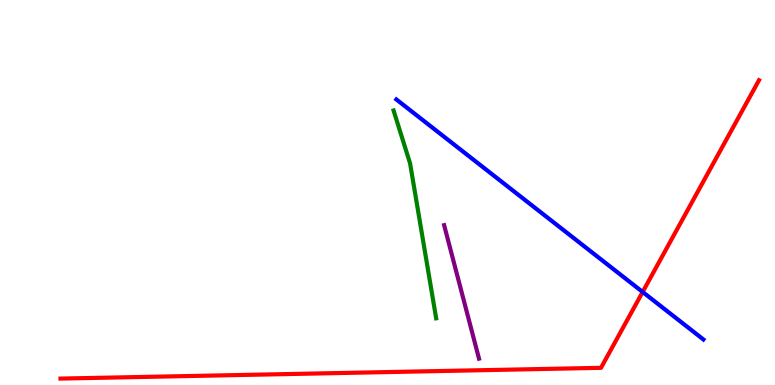[{'lines': ['blue', 'red'], 'intersections': [{'x': 8.29, 'y': 2.42}]}, {'lines': ['green', 'red'], 'intersections': []}, {'lines': ['purple', 'red'], 'intersections': []}, {'lines': ['blue', 'green'], 'intersections': []}, {'lines': ['blue', 'purple'], 'intersections': []}, {'lines': ['green', 'purple'], 'intersections': []}]